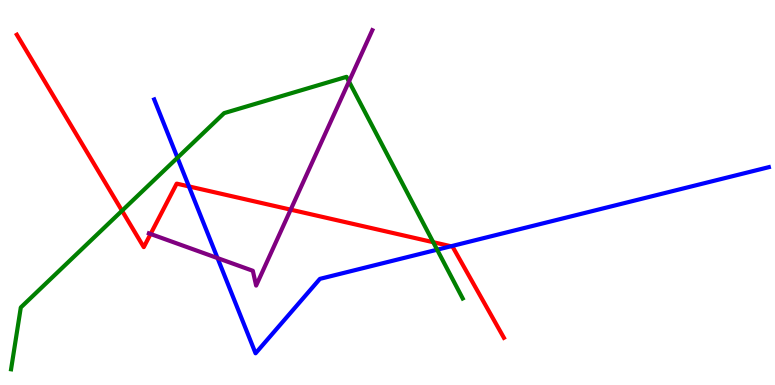[{'lines': ['blue', 'red'], 'intersections': [{'x': 2.44, 'y': 5.16}, {'x': 5.82, 'y': 3.6}]}, {'lines': ['green', 'red'], 'intersections': [{'x': 1.57, 'y': 4.53}, {'x': 5.59, 'y': 3.71}]}, {'lines': ['purple', 'red'], 'intersections': [{'x': 1.94, 'y': 3.92}, {'x': 3.75, 'y': 4.55}]}, {'lines': ['blue', 'green'], 'intersections': [{'x': 2.29, 'y': 5.9}, {'x': 5.64, 'y': 3.51}]}, {'lines': ['blue', 'purple'], 'intersections': [{'x': 2.81, 'y': 3.3}]}, {'lines': ['green', 'purple'], 'intersections': [{'x': 4.5, 'y': 7.88}]}]